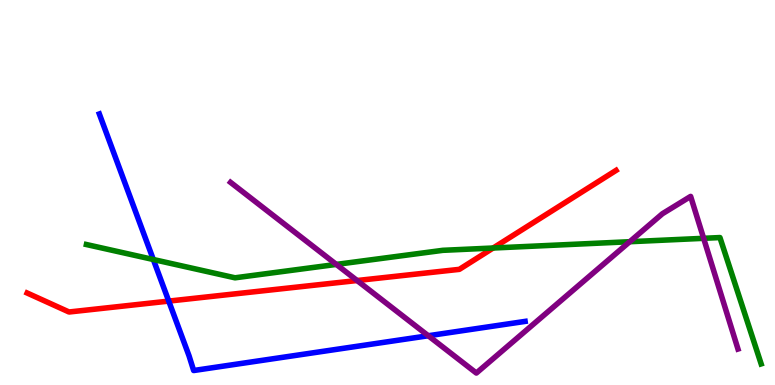[{'lines': ['blue', 'red'], 'intersections': [{'x': 2.18, 'y': 2.18}]}, {'lines': ['green', 'red'], 'intersections': [{'x': 6.36, 'y': 3.56}]}, {'lines': ['purple', 'red'], 'intersections': [{'x': 4.61, 'y': 2.71}]}, {'lines': ['blue', 'green'], 'intersections': [{'x': 1.98, 'y': 3.26}]}, {'lines': ['blue', 'purple'], 'intersections': [{'x': 5.53, 'y': 1.28}]}, {'lines': ['green', 'purple'], 'intersections': [{'x': 4.34, 'y': 3.13}, {'x': 8.13, 'y': 3.72}, {'x': 9.08, 'y': 3.81}]}]